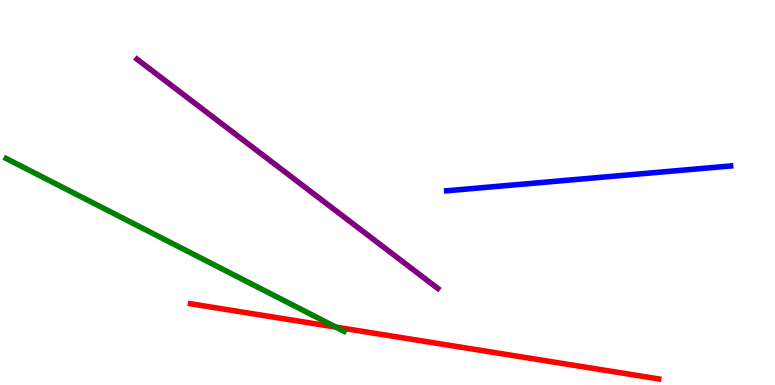[{'lines': ['blue', 'red'], 'intersections': []}, {'lines': ['green', 'red'], 'intersections': [{'x': 4.33, 'y': 1.5}]}, {'lines': ['purple', 'red'], 'intersections': []}, {'lines': ['blue', 'green'], 'intersections': []}, {'lines': ['blue', 'purple'], 'intersections': []}, {'lines': ['green', 'purple'], 'intersections': []}]